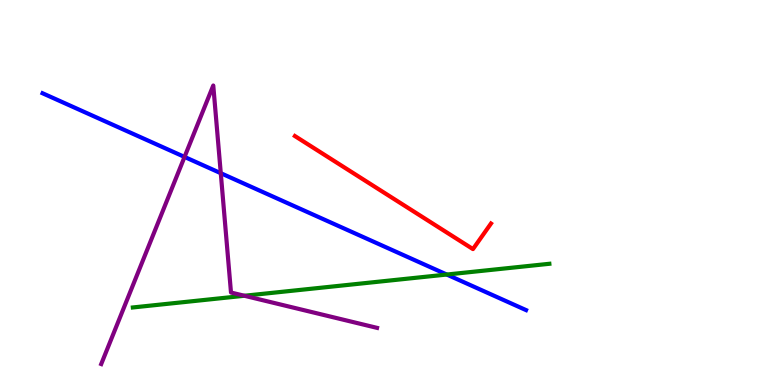[{'lines': ['blue', 'red'], 'intersections': []}, {'lines': ['green', 'red'], 'intersections': []}, {'lines': ['purple', 'red'], 'intersections': []}, {'lines': ['blue', 'green'], 'intersections': [{'x': 5.76, 'y': 2.87}]}, {'lines': ['blue', 'purple'], 'intersections': [{'x': 2.38, 'y': 5.92}, {'x': 2.85, 'y': 5.5}]}, {'lines': ['green', 'purple'], 'intersections': [{'x': 3.15, 'y': 2.32}]}]